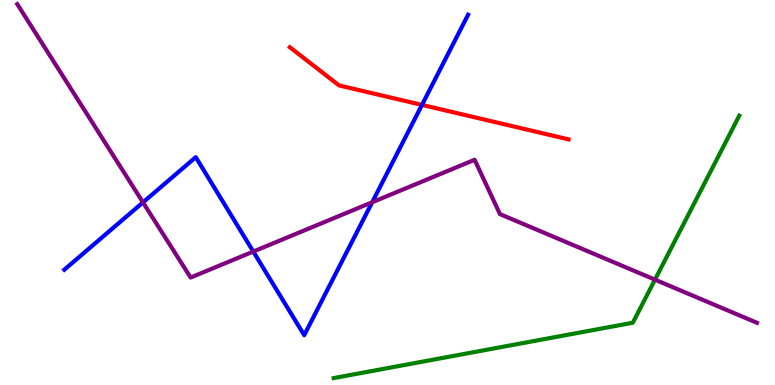[{'lines': ['blue', 'red'], 'intersections': [{'x': 5.44, 'y': 7.28}]}, {'lines': ['green', 'red'], 'intersections': []}, {'lines': ['purple', 'red'], 'intersections': []}, {'lines': ['blue', 'green'], 'intersections': []}, {'lines': ['blue', 'purple'], 'intersections': [{'x': 1.84, 'y': 4.74}, {'x': 3.27, 'y': 3.47}, {'x': 4.8, 'y': 4.75}]}, {'lines': ['green', 'purple'], 'intersections': [{'x': 8.45, 'y': 2.74}]}]